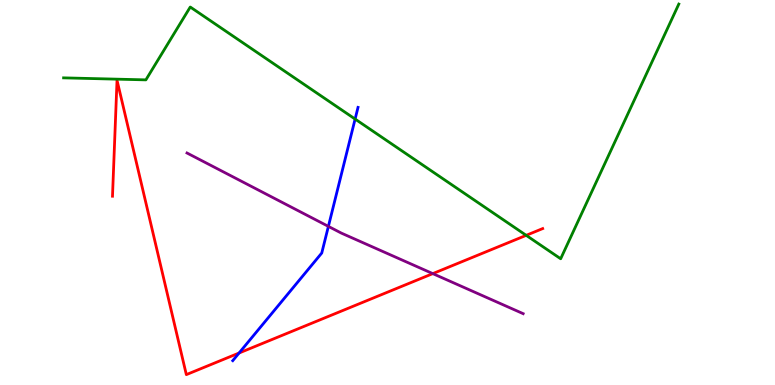[{'lines': ['blue', 'red'], 'intersections': [{'x': 3.08, 'y': 0.831}]}, {'lines': ['green', 'red'], 'intersections': [{'x': 6.79, 'y': 3.89}]}, {'lines': ['purple', 'red'], 'intersections': [{'x': 5.58, 'y': 2.89}]}, {'lines': ['blue', 'green'], 'intersections': [{'x': 4.58, 'y': 6.91}]}, {'lines': ['blue', 'purple'], 'intersections': [{'x': 4.24, 'y': 4.12}]}, {'lines': ['green', 'purple'], 'intersections': []}]